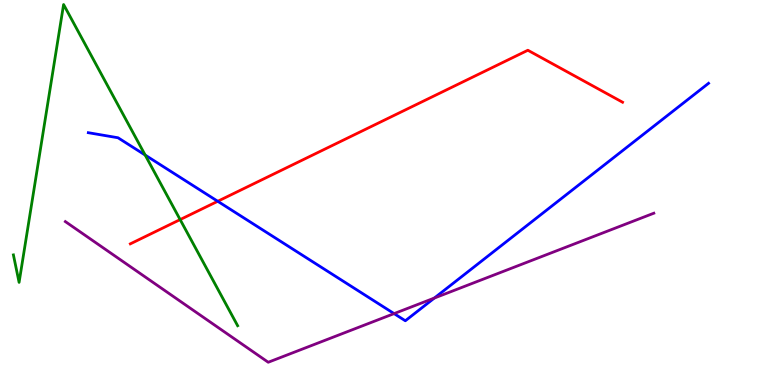[{'lines': ['blue', 'red'], 'intersections': [{'x': 2.81, 'y': 4.77}]}, {'lines': ['green', 'red'], 'intersections': [{'x': 2.32, 'y': 4.3}]}, {'lines': ['purple', 'red'], 'intersections': []}, {'lines': ['blue', 'green'], 'intersections': [{'x': 1.87, 'y': 5.97}]}, {'lines': ['blue', 'purple'], 'intersections': [{'x': 5.09, 'y': 1.85}, {'x': 5.6, 'y': 2.26}]}, {'lines': ['green', 'purple'], 'intersections': []}]